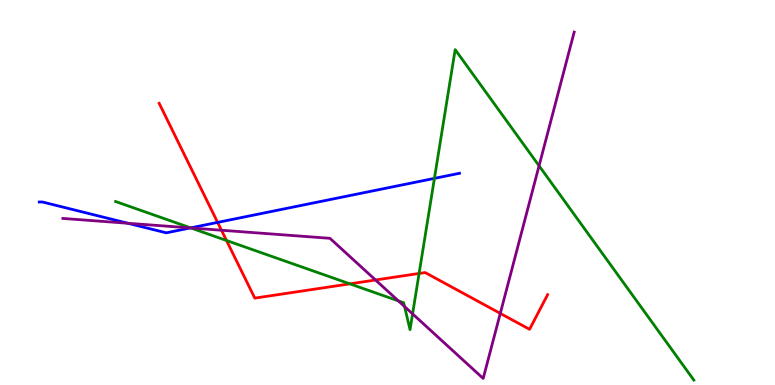[{'lines': ['blue', 'red'], 'intersections': [{'x': 2.81, 'y': 4.22}]}, {'lines': ['green', 'red'], 'intersections': [{'x': 2.92, 'y': 3.75}, {'x': 4.51, 'y': 2.63}, {'x': 5.41, 'y': 2.9}]}, {'lines': ['purple', 'red'], 'intersections': [{'x': 2.86, 'y': 4.02}, {'x': 4.85, 'y': 2.73}, {'x': 6.46, 'y': 1.86}]}, {'lines': ['blue', 'green'], 'intersections': [{'x': 2.46, 'y': 4.08}, {'x': 5.61, 'y': 5.37}]}, {'lines': ['blue', 'purple'], 'intersections': [{'x': 1.65, 'y': 4.2}, {'x': 2.46, 'y': 4.08}]}, {'lines': ['green', 'purple'], 'intersections': [{'x': 2.46, 'y': 4.08}, {'x': 5.14, 'y': 2.18}, {'x': 5.22, 'y': 2.04}, {'x': 5.32, 'y': 1.85}, {'x': 6.96, 'y': 5.69}]}]